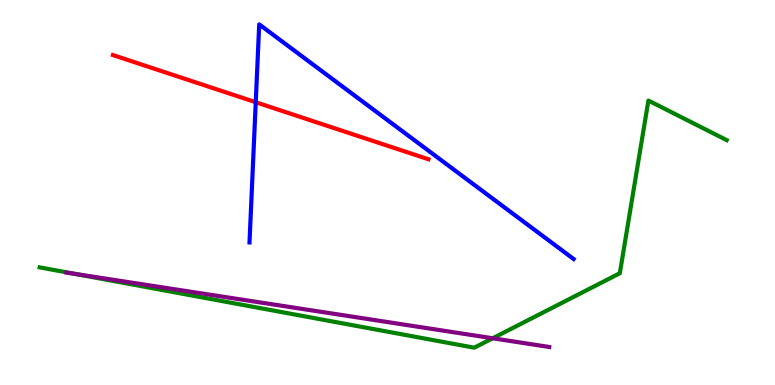[{'lines': ['blue', 'red'], 'intersections': [{'x': 3.3, 'y': 7.34}]}, {'lines': ['green', 'red'], 'intersections': []}, {'lines': ['purple', 'red'], 'intersections': []}, {'lines': ['blue', 'green'], 'intersections': []}, {'lines': ['blue', 'purple'], 'intersections': []}, {'lines': ['green', 'purple'], 'intersections': [{'x': 0.97, 'y': 2.89}, {'x': 6.36, 'y': 1.21}]}]